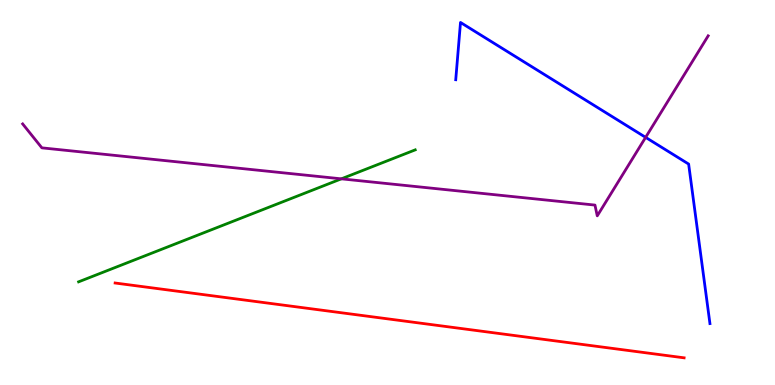[{'lines': ['blue', 'red'], 'intersections': []}, {'lines': ['green', 'red'], 'intersections': []}, {'lines': ['purple', 'red'], 'intersections': []}, {'lines': ['blue', 'green'], 'intersections': []}, {'lines': ['blue', 'purple'], 'intersections': [{'x': 8.33, 'y': 6.43}]}, {'lines': ['green', 'purple'], 'intersections': [{'x': 4.4, 'y': 5.35}]}]